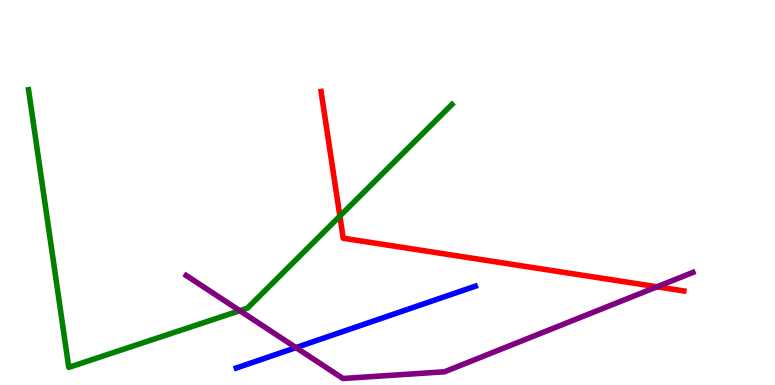[{'lines': ['blue', 'red'], 'intersections': []}, {'lines': ['green', 'red'], 'intersections': [{'x': 4.39, 'y': 4.39}]}, {'lines': ['purple', 'red'], 'intersections': [{'x': 8.48, 'y': 2.55}]}, {'lines': ['blue', 'green'], 'intersections': []}, {'lines': ['blue', 'purple'], 'intersections': [{'x': 3.82, 'y': 0.971}]}, {'lines': ['green', 'purple'], 'intersections': [{'x': 3.09, 'y': 1.93}]}]